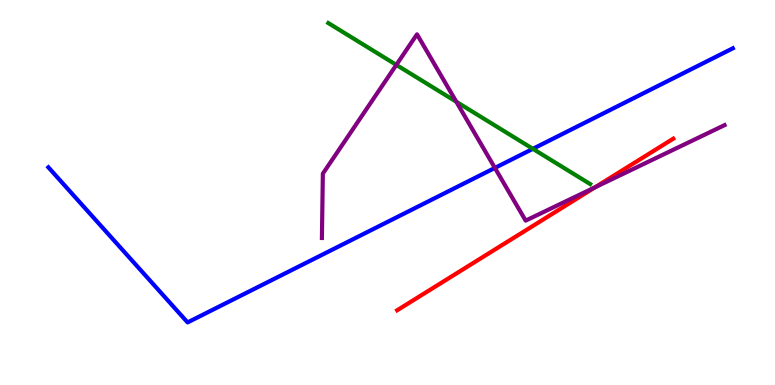[{'lines': ['blue', 'red'], 'intersections': []}, {'lines': ['green', 'red'], 'intersections': []}, {'lines': ['purple', 'red'], 'intersections': [{'x': 7.68, 'y': 5.13}]}, {'lines': ['blue', 'green'], 'intersections': [{'x': 6.88, 'y': 6.13}]}, {'lines': ['blue', 'purple'], 'intersections': [{'x': 6.39, 'y': 5.64}]}, {'lines': ['green', 'purple'], 'intersections': [{'x': 5.11, 'y': 8.31}, {'x': 5.89, 'y': 7.36}]}]